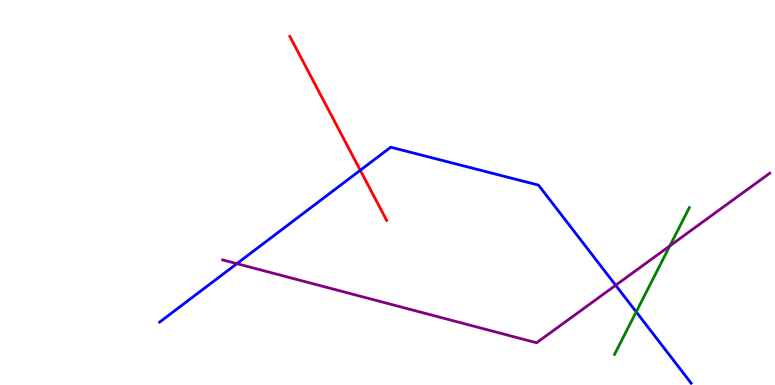[{'lines': ['blue', 'red'], 'intersections': [{'x': 4.65, 'y': 5.58}]}, {'lines': ['green', 'red'], 'intersections': []}, {'lines': ['purple', 'red'], 'intersections': []}, {'lines': ['blue', 'green'], 'intersections': [{'x': 8.21, 'y': 1.9}]}, {'lines': ['blue', 'purple'], 'intersections': [{'x': 3.06, 'y': 3.15}, {'x': 7.94, 'y': 2.59}]}, {'lines': ['green', 'purple'], 'intersections': [{'x': 8.64, 'y': 3.61}]}]